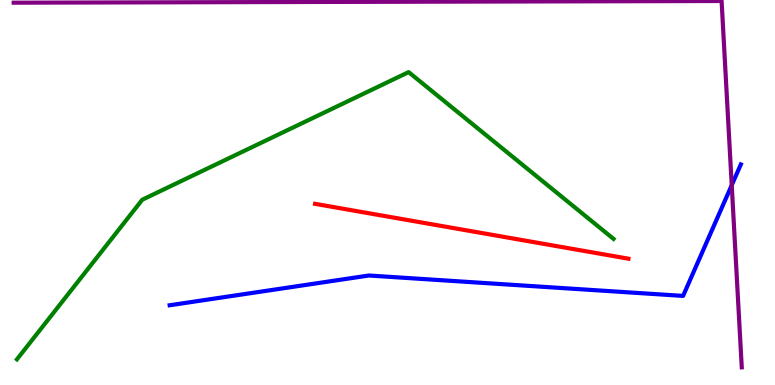[{'lines': ['blue', 'red'], 'intersections': []}, {'lines': ['green', 'red'], 'intersections': []}, {'lines': ['purple', 'red'], 'intersections': []}, {'lines': ['blue', 'green'], 'intersections': []}, {'lines': ['blue', 'purple'], 'intersections': [{'x': 9.44, 'y': 5.19}]}, {'lines': ['green', 'purple'], 'intersections': []}]